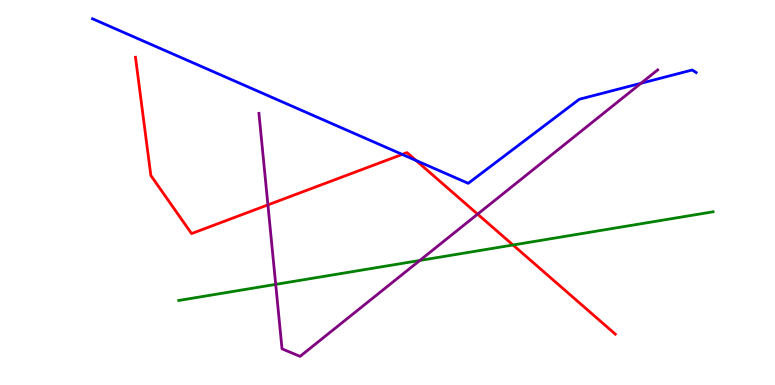[{'lines': ['blue', 'red'], 'intersections': [{'x': 5.19, 'y': 5.99}, {'x': 5.37, 'y': 5.83}]}, {'lines': ['green', 'red'], 'intersections': [{'x': 6.62, 'y': 3.64}]}, {'lines': ['purple', 'red'], 'intersections': [{'x': 3.46, 'y': 4.68}, {'x': 6.16, 'y': 4.44}]}, {'lines': ['blue', 'green'], 'intersections': []}, {'lines': ['blue', 'purple'], 'intersections': [{'x': 8.27, 'y': 7.84}]}, {'lines': ['green', 'purple'], 'intersections': [{'x': 3.56, 'y': 2.61}, {'x': 5.42, 'y': 3.23}]}]